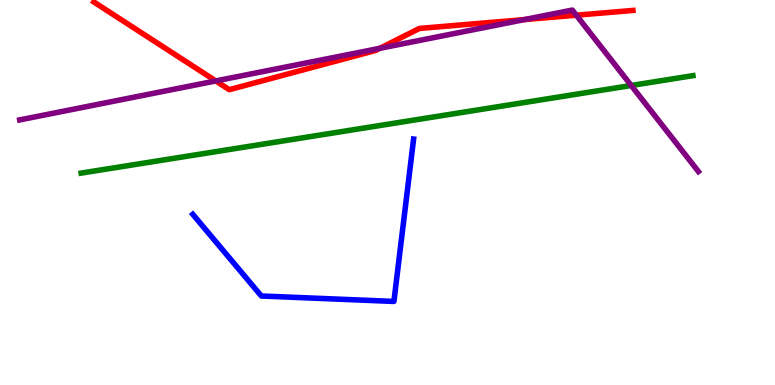[{'lines': ['blue', 'red'], 'intersections': []}, {'lines': ['green', 'red'], 'intersections': []}, {'lines': ['purple', 'red'], 'intersections': [{'x': 2.78, 'y': 7.9}, {'x': 4.9, 'y': 8.74}, {'x': 6.77, 'y': 9.49}, {'x': 7.44, 'y': 9.6}]}, {'lines': ['blue', 'green'], 'intersections': []}, {'lines': ['blue', 'purple'], 'intersections': []}, {'lines': ['green', 'purple'], 'intersections': [{'x': 8.14, 'y': 7.78}]}]